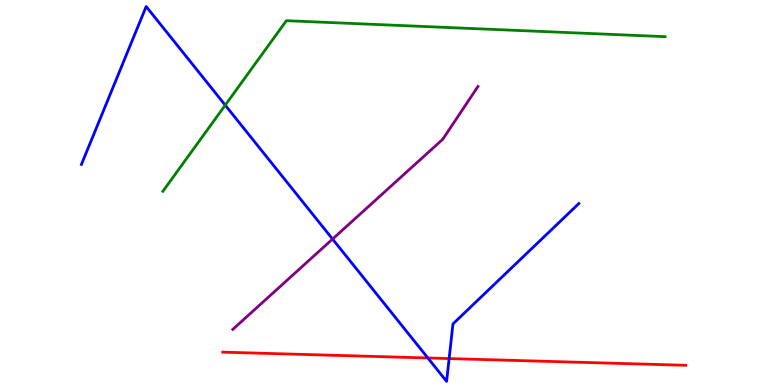[{'lines': ['blue', 'red'], 'intersections': [{'x': 5.52, 'y': 0.702}, {'x': 5.8, 'y': 0.686}]}, {'lines': ['green', 'red'], 'intersections': []}, {'lines': ['purple', 'red'], 'intersections': []}, {'lines': ['blue', 'green'], 'intersections': [{'x': 2.91, 'y': 7.27}]}, {'lines': ['blue', 'purple'], 'intersections': [{'x': 4.29, 'y': 3.79}]}, {'lines': ['green', 'purple'], 'intersections': []}]